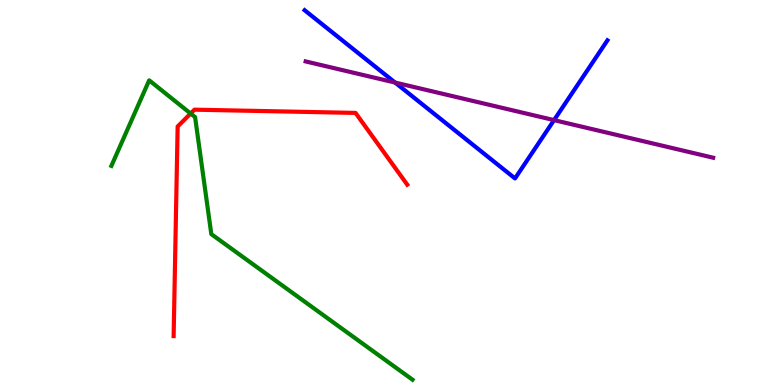[{'lines': ['blue', 'red'], 'intersections': []}, {'lines': ['green', 'red'], 'intersections': [{'x': 2.46, 'y': 7.05}]}, {'lines': ['purple', 'red'], 'intersections': []}, {'lines': ['blue', 'green'], 'intersections': []}, {'lines': ['blue', 'purple'], 'intersections': [{'x': 5.1, 'y': 7.86}, {'x': 7.15, 'y': 6.88}]}, {'lines': ['green', 'purple'], 'intersections': []}]